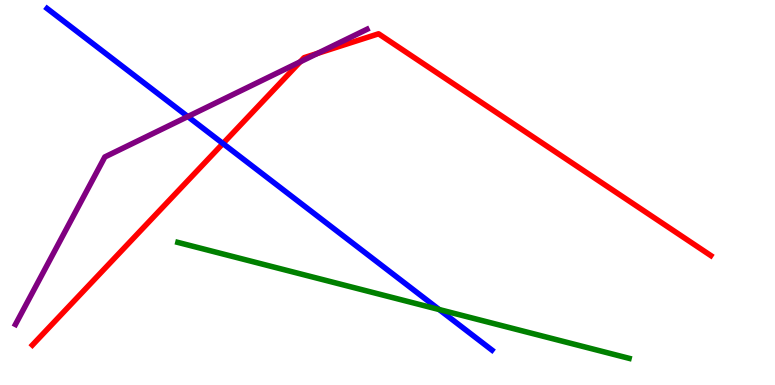[{'lines': ['blue', 'red'], 'intersections': [{'x': 2.88, 'y': 6.27}]}, {'lines': ['green', 'red'], 'intersections': []}, {'lines': ['purple', 'red'], 'intersections': [{'x': 3.87, 'y': 8.39}, {'x': 4.1, 'y': 8.61}]}, {'lines': ['blue', 'green'], 'intersections': [{'x': 5.67, 'y': 1.96}]}, {'lines': ['blue', 'purple'], 'intersections': [{'x': 2.42, 'y': 6.97}]}, {'lines': ['green', 'purple'], 'intersections': []}]